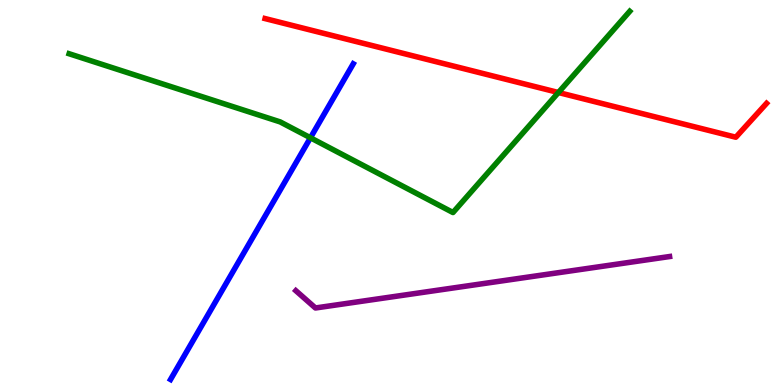[{'lines': ['blue', 'red'], 'intersections': []}, {'lines': ['green', 'red'], 'intersections': [{'x': 7.21, 'y': 7.6}]}, {'lines': ['purple', 'red'], 'intersections': []}, {'lines': ['blue', 'green'], 'intersections': [{'x': 4.01, 'y': 6.42}]}, {'lines': ['blue', 'purple'], 'intersections': []}, {'lines': ['green', 'purple'], 'intersections': []}]